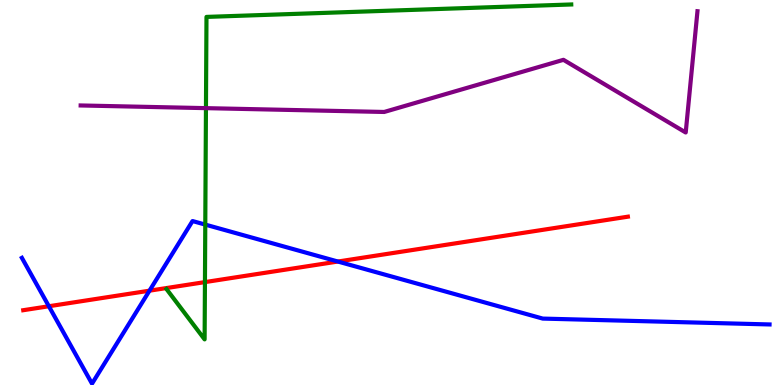[{'lines': ['blue', 'red'], 'intersections': [{'x': 0.63, 'y': 2.05}, {'x': 1.93, 'y': 2.45}, {'x': 4.36, 'y': 3.21}]}, {'lines': ['green', 'red'], 'intersections': [{'x': 2.64, 'y': 2.67}]}, {'lines': ['purple', 'red'], 'intersections': []}, {'lines': ['blue', 'green'], 'intersections': [{'x': 2.65, 'y': 4.17}]}, {'lines': ['blue', 'purple'], 'intersections': []}, {'lines': ['green', 'purple'], 'intersections': [{'x': 2.66, 'y': 7.19}]}]